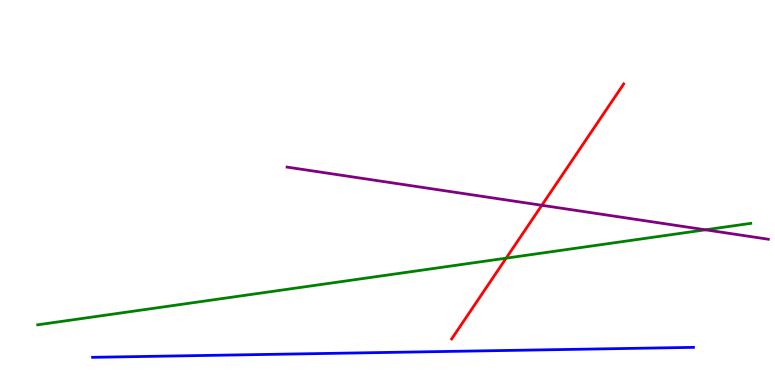[{'lines': ['blue', 'red'], 'intersections': []}, {'lines': ['green', 'red'], 'intersections': [{'x': 6.53, 'y': 3.29}]}, {'lines': ['purple', 'red'], 'intersections': [{'x': 6.99, 'y': 4.67}]}, {'lines': ['blue', 'green'], 'intersections': []}, {'lines': ['blue', 'purple'], 'intersections': []}, {'lines': ['green', 'purple'], 'intersections': [{'x': 9.1, 'y': 4.03}]}]